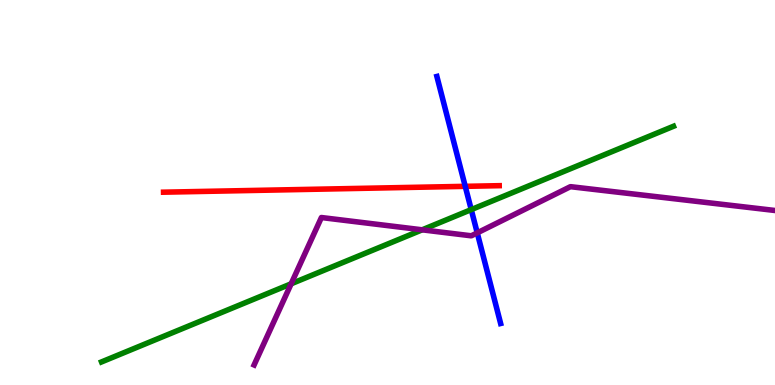[{'lines': ['blue', 'red'], 'intersections': [{'x': 6.0, 'y': 5.16}]}, {'lines': ['green', 'red'], 'intersections': []}, {'lines': ['purple', 'red'], 'intersections': []}, {'lines': ['blue', 'green'], 'intersections': [{'x': 6.08, 'y': 4.56}]}, {'lines': ['blue', 'purple'], 'intersections': [{'x': 6.16, 'y': 3.95}]}, {'lines': ['green', 'purple'], 'intersections': [{'x': 3.76, 'y': 2.63}, {'x': 5.45, 'y': 4.03}]}]